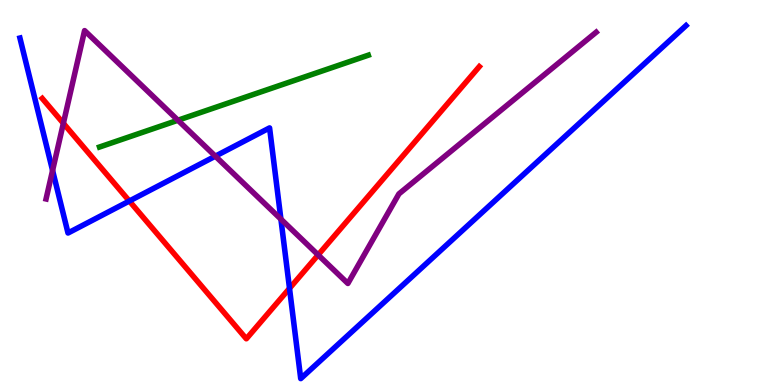[{'lines': ['blue', 'red'], 'intersections': [{'x': 1.67, 'y': 4.78}, {'x': 3.74, 'y': 2.51}]}, {'lines': ['green', 'red'], 'intersections': []}, {'lines': ['purple', 'red'], 'intersections': [{'x': 0.818, 'y': 6.8}, {'x': 4.11, 'y': 3.38}]}, {'lines': ['blue', 'green'], 'intersections': []}, {'lines': ['blue', 'purple'], 'intersections': [{'x': 0.678, 'y': 5.57}, {'x': 2.78, 'y': 5.94}, {'x': 3.62, 'y': 4.31}]}, {'lines': ['green', 'purple'], 'intersections': [{'x': 2.3, 'y': 6.88}]}]